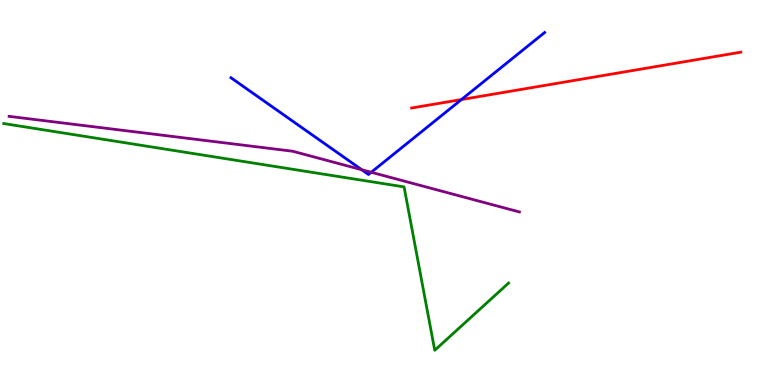[{'lines': ['blue', 'red'], 'intersections': [{'x': 5.95, 'y': 7.41}]}, {'lines': ['green', 'red'], 'intersections': []}, {'lines': ['purple', 'red'], 'intersections': []}, {'lines': ['blue', 'green'], 'intersections': []}, {'lines': ['blue', 'purple'], 'intersections': [{'x': 4.67, 'y': 5.59}, {'x': 4.79, 'y': 5.53}]}, {'lines': ['green', 'purple'], 'intersections': []}]